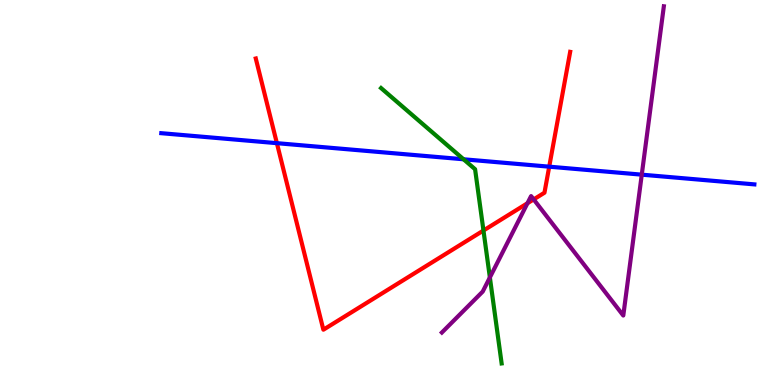[{'lines': ['blue', 'red'], 'intersections': [{'x': 3.57, 'y': 6.28}, {'x': 7.09, 'y': 5.67}]}, {'lines': ['green', 'red'], 'intersections': [{'x': 6.24, 'y': 4.01}]}, {'lines': ['purple', 'red'], 'intersections': [{'x': 6.81, 'y': 4.72}, {'x': 6.89, 'y': 4.82}]}, {'lines': ['blue', 'green'], 'intersections': [{'x': 5.98, 'y': 5.86}]}, {'lines': ['blue', 'purple'], 'intersections': [{'x': 8.28, 'y': 5.46}]}, {'lines': ['green', 'purple'], 'intersections': [{'x': 6.32, 'y': 2.79}]}]